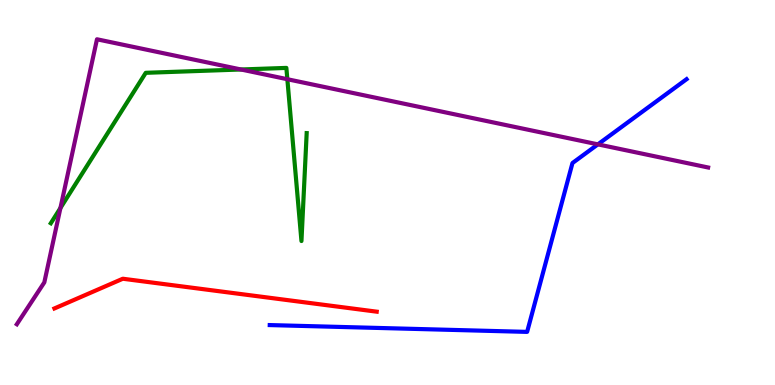[{'lines': ['blue', 'red'], 'intersections': []}, {'lines': ['green', 'red'], 'intersections': []}, {'lines': ['purple', 'red'], 'intersections': []}, {'lines': ['blue', 'green'], 'intersections': []}, {'lines': ['blue', 'purple'], 'intersections': [{'x': 7.71, 'y': 6.25}]}, {'lines': ['green', 'purple'], 'intersections': [{'x': 0.78, 'y': 4.6}, {'x': 3.11, 'y': 8.2}, {'x': 3.71, 'y': 7.94}]}]